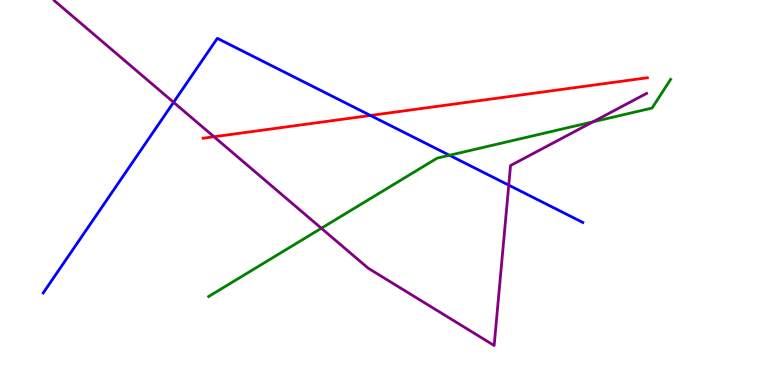[{'lines': ['blue', 'red'], 'intersections': [{'x': 4.78, 'y': 7.0}]}, {'lines': ['green', 'red'], 'intersections': []}, {'lines': ['purple', 'red'], 'intersections': [{'x': 2.76, 'y': 6.45}]}, {'lines': ['blue', 'green'], 'intersections': [{'x': 5.8, 'y': 5.97}]}, {'lines': ['blue', 'purple'], 'intersections': [{'x': 2.24, 'y': 7.34}, {'x': 6.56, 'y': 5.19}]}, {'lines': ['green', 'purple'], 'intersections': [{'x': 4.15, 'y': 4.07}, {'x': 7.65, 'y': 6.84}]}]